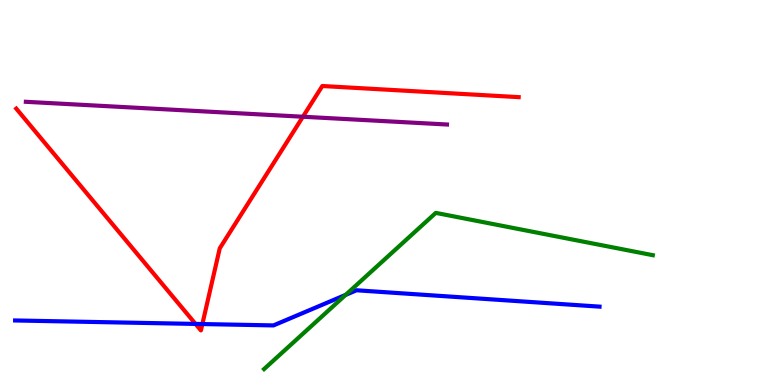[{'lines': ['blue', 'red'], 'intersections': [{'x': 2.52, 'y': 1.59}, {'x': 2.61, 'y': 1.58}]}, {'lines': ['green', 'red'], 'intersections': []}, {'lines': ['purple', 'red'], 'intersections': [{'x': 3.91, 'y': 6.97}]}, {'lines': ['blue', 'green'], 'intersections': [{'x': 4.46, 'y': 2.34}]}, {'lines': ['blue', 'purple'], 'intersections': []}, {'lines': ['green', 'purple'], 'intersections': []}]